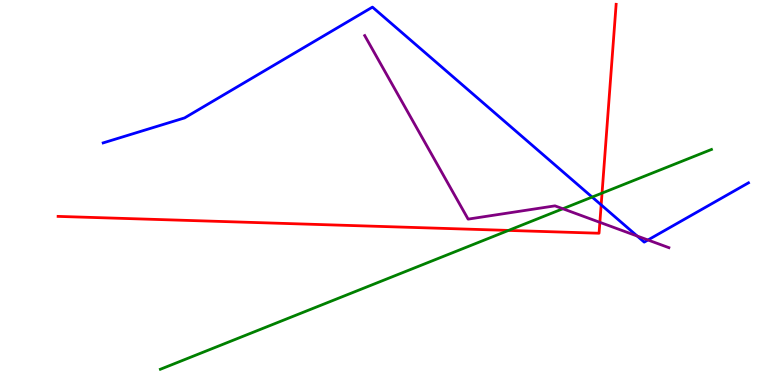[{'lines': ['blue', 'red'], 'intersections': [{'x': 7.76, 'y': 4.68}]}, {'lines': ['green', 'red'], 'intersections': [{'x': 6.56, 'y': 4.02}, {'x': 7.77, 'y': 4.98}]}, {'lines': ['purple', 'red'], 'intersections': [{'x': 7.74, 'y': 4.23}]}, {'lines': ['blue', 'green'], 'intersections': [{'x': 7.64, 'y': 4.88}]}, {'lines': ['blue', 'purple'], 'intersections': [{'x': 8.22, 'y': 3.87}, {'x': 8.36, 'y': 3.77}]}, {'lines': ['green', 'purple'], 'intersections': [{'x': 7.26, 'y': 4.58}]}]